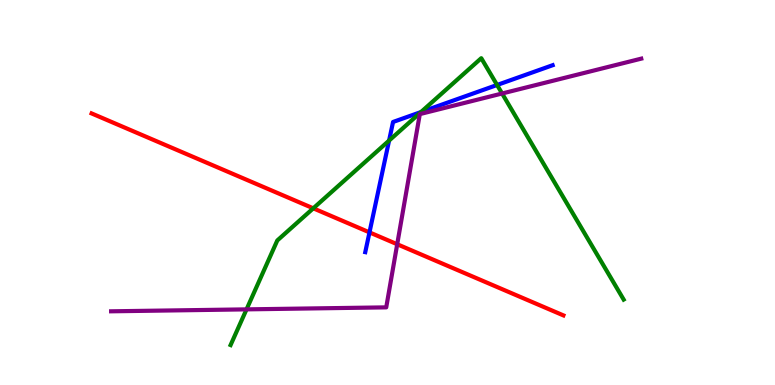[{'lines': ['blue', 'red'], 'intersections': [{'x': 4.77, 'y': 3.96}]}, {'lines': ['green', 'red'], 'intersections': [{'x': 4.04, 'y': 4.59}]}, {'lines': ['purple', 'red'], 'intersections': [{'x': 5.13, 'y': 3.66}]}, {'lines': ['blue', 'green'], 'intersections': [{'x': 5.02, 'y': 6.35}, {'x': 5.43, 'y': 7.09}, {'x': 6.41, 'y': 7.79}]}, {'lines': ['blue', 'purple'], 'intersections': []}, {'lines': ['green', 'purple'], 'intersections': [{'x': 3.18, 'y': 1.96}, {'x': 6.48, 'y': 7.57}]}]